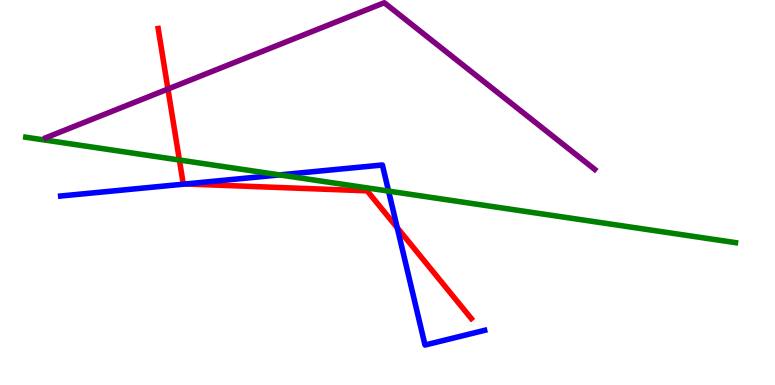[{'lines': ['blue', 'red'], 'intersections': [{'x': 2.4, 'y': 5.22}, {'x': 5.13, 'y': 4.08}]}, {'lines': ['green', 'red'], 'intersections': [{'x': 2.31, 'y': 5.84}]}, {'lines': ['purple', 'red'], 'intersections': [{'x': 2.17, 'y': 7.69}]}, {'lines': ['blue', 'green'], 'intersections': [{'x': 3.61, 'y': 5.46}, {'x': 5.01, 'y': 5.04}]}, {'lines': ['blue', 'purple'], 'intersections': []}, {'lines': ['green', 'purple'], 'intersections': []}]